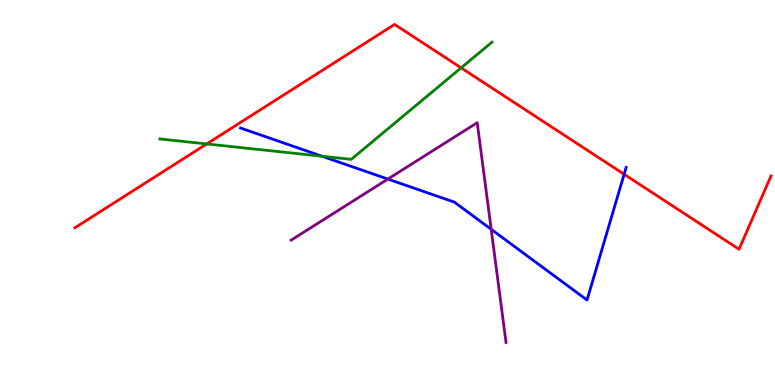[{'lines': ['blue', 'red'], 'intersections': [{'x': 8.05, 'y': 5.47}]}, {'lines': ['green', 'red'], 'intersections': [{'x': 2.67, 'y': 6.26}, {'x': 5.95, 'y': 8.24}]}, {'lines': ['purple', 'red'], 'intersections': []}, {'lines': ['blue', 'green'], 'intersections': [{'x': 4.15, 'y': 5.94}]}, {'lines': ['blue', 'purple'], 'intersections': [{'x': 5.0, 'y': 5.35}, {'x': 6.34, 'y': 4.04}]}, {'lines': ['green', 'purple'], 'intersections': []}]